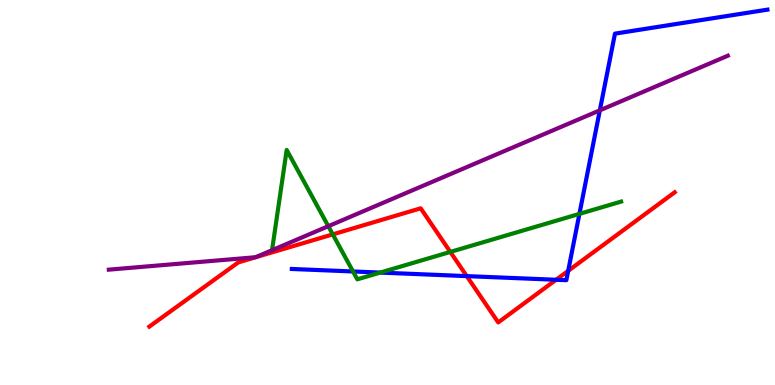[{'lines': ['blue', 'red'], 'intersections': [{'x': 6.02, 'y': 2.83}, {'x': 7.18, 'y': 2.73}, {'x': 7.33, 'y': 2.97}]}, {'lines': ['green', 'red'], 'intersections': [{'x': 4.29, 'y': 3.91}, {'x': 5.81, 'y': 3.46}]}, {'lines': ['purple', 'red'], 'intersections': []}, {'lines': ['blue', 'green'], 'intersections': [{'x': 4.56, 'y': 2.95}, {'x': 4.91, 'y': 2.92}, {'x': 7.48, 'y': 4.44}]}, {'lines': ['blue', 'purple'], 'intersections': [{'x': 7.74, 'y': 7.13}]}, {'lines': ['green', 'purple'], 'intersections': [{'x': 4.24, 'y': 4.12}]}]